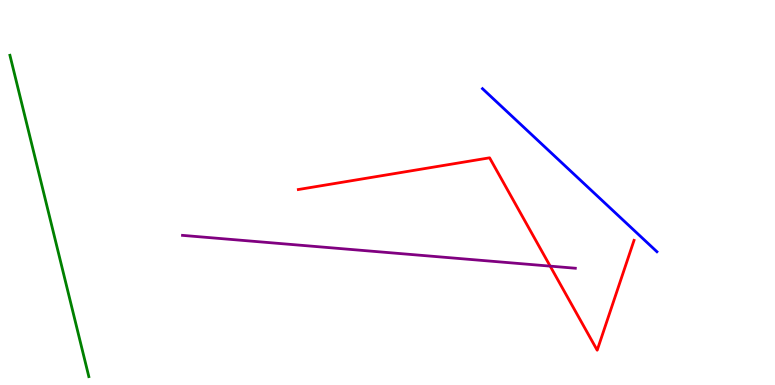[{'lines': ['blue', 'red'], 'intersections': []}, {'lines': ['green', 'red'], 'intersections': []}, {'lines': ['purple', 'red'], 'intersections': [{'x': 7.1, 'y': 3.09}]}, {'lines': ['blue', 'green'], 'intersections': []}, {'lines': ['blue', 'purple'], 'intersections': []}, {'lines': ['green', 'purple'], 'intersections': []}]